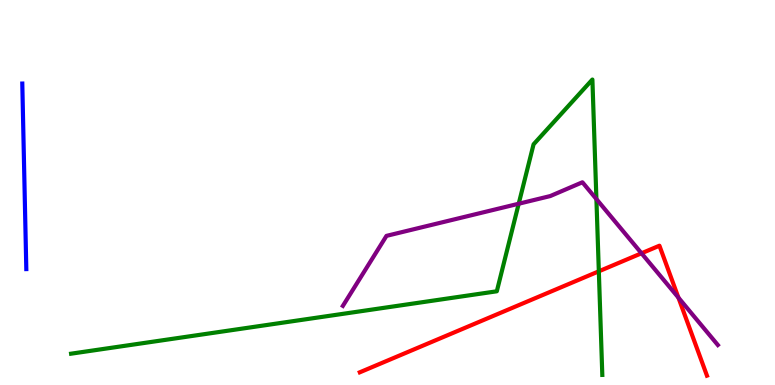[{'lines': ['blue', 'red'], 'intersections': []}, {'lines': ['green', 'red'], 'intersections': [{'x': 7.73, 'y': 2.95}]}, {'lines': ['purple', 'red'], 'intersections': [{'x': 8.28, 'y': 3.42}, {'x': 8.75, 'y': 2.27}]}, {'lines': ['blue', 'green'], 'intersections': []}, {'lines': ['blue', 'purple'], 'intersections': []}, {'lines': ['green', 'purple'], 'intersections': [{'x': 6.69, 'y': 4.71}, {'x': 7.7, 'y': 4.83}]}]